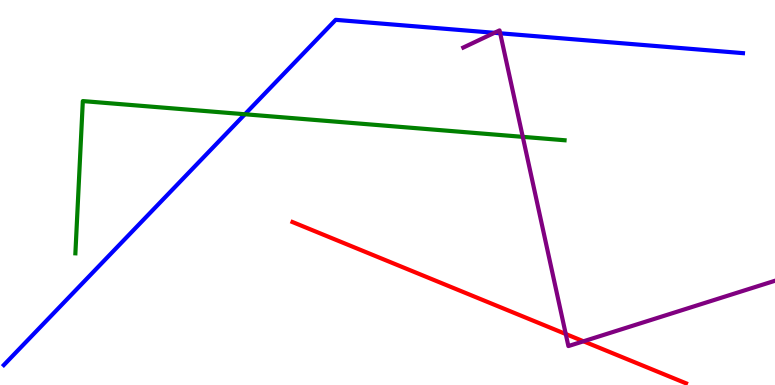[{'lines': ['blue', 'red'], 'intersections': []}, {'lines': ['green', 'red'], 'intersections': []}, {'lines': ['purple', 'red'], 'intersections': [{'x': 7.3, 'y': 1.32}, {'x': 7.53, 'y': 1.14}]}, {'lines': ['blue', 'green'], 'intersections': [{'x': 3.16, 'y': 7.03}]}, {'lines': ['blue', 'purple'], 'intersections': [{'x': 6.38, 'y': 9.15}, {'x': 6.45, 'y': 9.14}]}, {'lines': ['green', 'purple'], 'intersections': [{'x': 6.75, 'y': 6.45}]}]